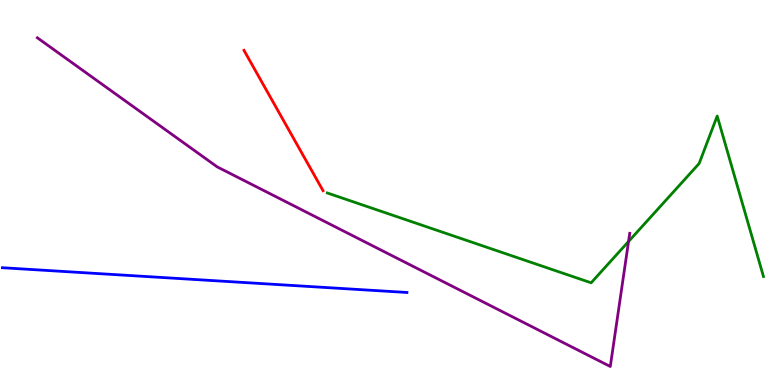[{'lines': ['blue', 'red'], 'intersections': []}, {'lines': ['green', 'red'], 'intersections': []}, {'lines': ['purple', 'red'], 'intersections': []}, {'lines': ['blue', 'green'], 'intersections': []}, {'lines': ['blue', 'purple'], 'intersections': []}, {'lines': ['green', 'purple'], 'intersections': [{'x': 8.11, 'y': 3.73}]}]